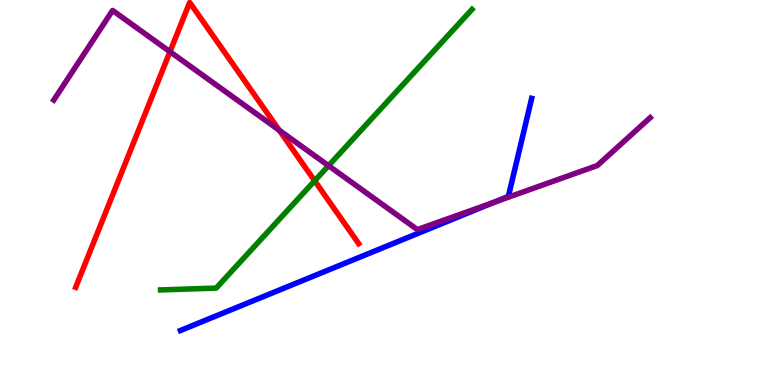[{'lines': ['blue', 'red'], 'intersections': []}, {'lines': ['green', 'red'], 'intersections': [{'x': 4.06, 'y': 5.3}]}, {'lines': ['purple', 'red'], 'intersections': [{'x': 2.19, 'y': 8.66}, {'x': 3.6, 'y': 6.62}]}, {'lines': ['blue', 'green'], 'intersections': []}, {'lines': ['blue', 'purple'], 'intersections': [{'x': 6.36, 'y': 4.74}]}, {'lines': ['green', 'purple'], 'intersections': [{'x': 4.24, 'y': 5.7}]}]